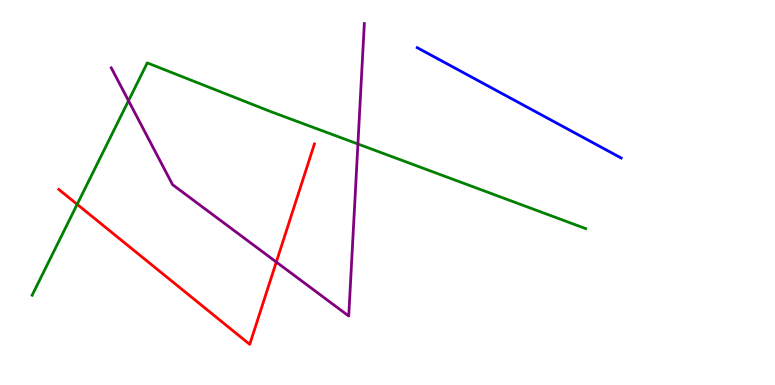[{'lines': ['blue', 'red'], 'intersections': []}, {'lines': ['green', 'red'], 'intersections': [{'x': 0.996, 'y': 4.69}]}, {'lines': ['purple', 'red'], 'intersections': [{'x': 3.57, 'y': 3.19}]}, {'lines': ['blue', 'green'], 'intersections': []}, {'lines': ['blue', 'purple'], 'intersections': []}, {'lines': ['green', 'purple'], 'intersections': [{'x': 1.66, 'y': 7.38}, {'x': 4.62, 'y': 6.26}]}]